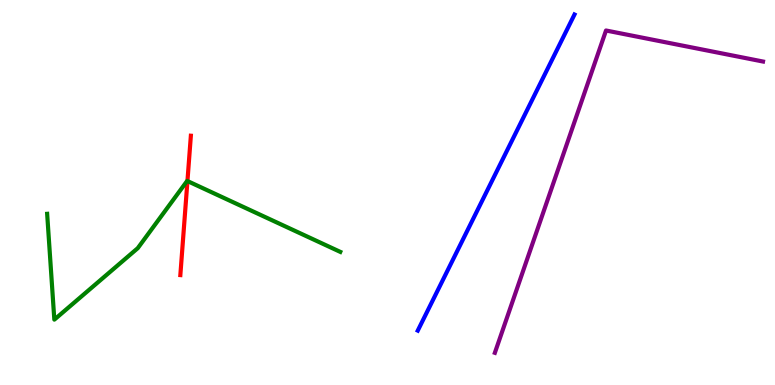[{'lines': ['blue', 'red'], 'intersections': []}, {'lines': ['green', 'red'], 'intersections': [{'x': 2.42, 'y': 5.3}]}, {'lines': ['purple', 'red'], 'intersections': []}, {'lines': ['blue', 'green'], 'intersections': []}, {'lines': ['blue', 'purple'], 'intersections': []}, {'lines': ['green', 'purple'], 'intersections': []}]